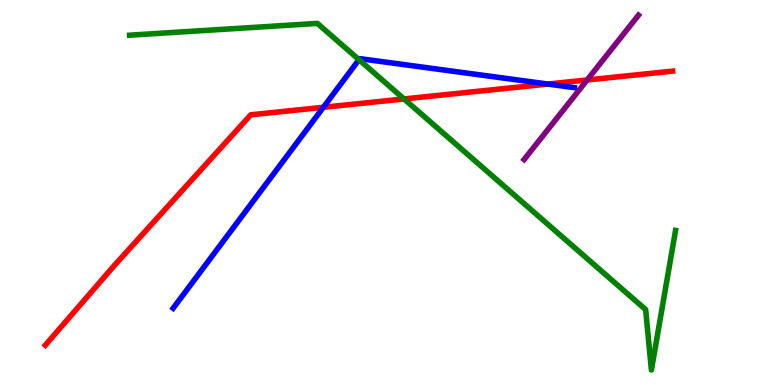[{'lines': ['blue', 'red'], 'intersections': [{'x': 4.17, 'y': 7.21}, {'x': 7.07, 'y': 7.82}]}, {'lines': ['green', 'red'], 'intersections': [{'x': 5.21, 'y': 7.43}]}, {'lines': ['purple', 'red'], 'intersections': [{'x': 7.58, 'y': 7.92}]}, {'lines': ['blue', 'green'], 'intersections': [{'x': 4.63, 'y': 8.45}]}, {'lines': ['blue', 'purple'], 'intersections': []}, {'lines': ['green', 'purple'], 'intersections': []}]